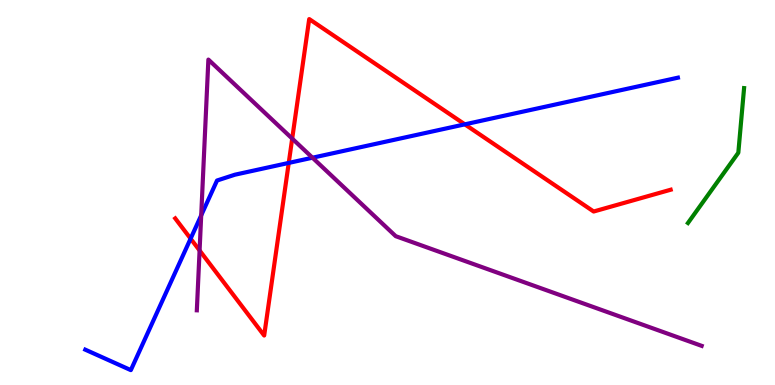[{'lines': ['blue', 'red'], 'intersections': [{'x': 2.46, 'y': 3.8}, {'x': 3.73, 'y': 5.77}, {'x': 6.0, 'y': 6.77}]}, {'lines': ['green', 'red'], 'intersections': []}, {'lines': ['purple', 'red'], 'intersections': [{'x': 2.58, 'y': 3.49}, {'x': 3.77, 'y': 6.4}]}, {'lines': ['blue', 'green'], 'intersections': []}, {'lines': ['blue', 'purple'], 'intersections': [{'x': 2.6, 'y': 4.41}, {'x': 4.03, 'y': 5.9}]}, {'lines': ['green', 'purple'], 'intersections': []}]